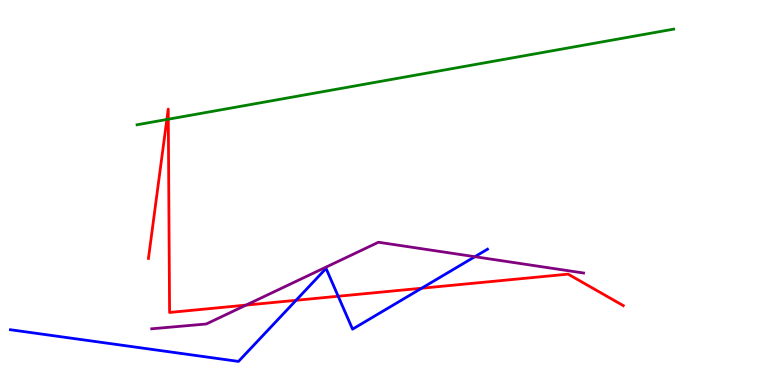[{'lines': ['blue', 'red'], 'intersections': [{'x': 3.82, 'y': 2.2}, {'x': 4.36, 'y': 2.31}, {'x': 5.44, 'y': 2.51}]}, {'lines': ['green', 'red'], 'intersections': [{'x': 2.15, 'y': 6.9}, {'x': 2.17, 'y': 6.9}]}, {'lines': ['purple', 'red'], 'intersections': [{'x': 3.17, 'y': 2.08}]}, {'lines': ['blue', 'green'], 'intersections': []}, {'lines': ['blue', 'purple'], 'intersections': [{'x': 6.13, 'y': 3.33}]}, {'lines': ['green', 'purple'], 'intersections': []}]